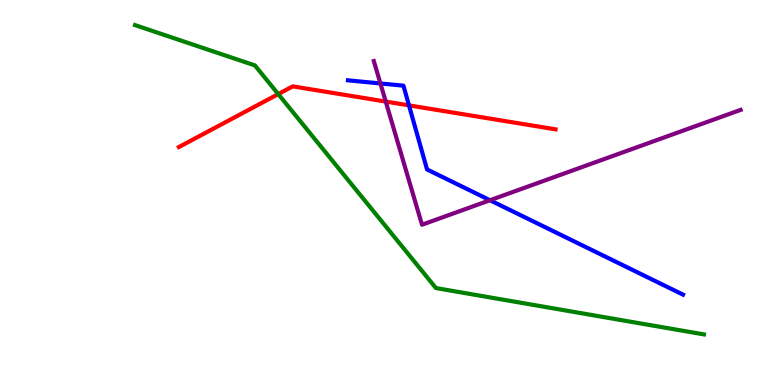[{'lines': ['blue', 'red'], 'intersections': [{'x': 5.28, 'y': 7.26}]}, {'lines': ['green', 'red'], 'intersections': [{'x': 3.59, 'y': 7.56}]}, {'lines': ['purple', 'red'], 'intersections': [{'x': 4.98, 'y': 7.36}]}, {'lines': ['blue', 'green'], 'intersections': []}, {'lines': ['blue', 'purple'], 'intersections': [{'x': 4.91, 'y': 7.83}, {'x': 6.32, 'y': 4.8}]}, {'lines': ['green', 'purple'], 'intersections': []}]